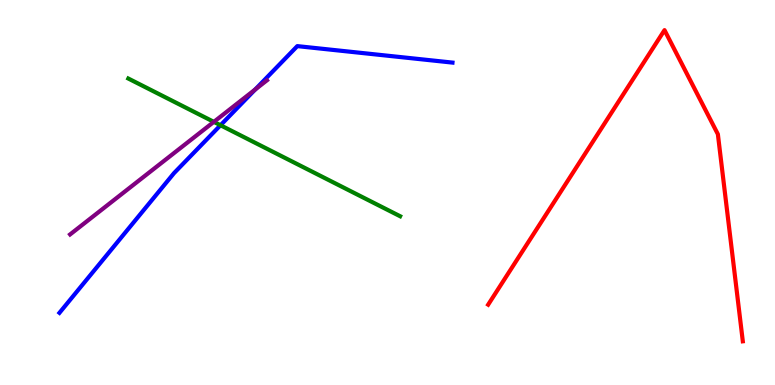[{'lines': ['blue', 'red'], 'intersections': []}, {'lines': ['green', 'red'], 'intersections': []}, {'lines': ['purple', 'red'], 'intersections': []}, {'lines': ['blue', 'green'], 'intersections': [{'x': 2.85, 'y': 6.75}]}, {'lines': ['blue', 'purple'], 'intersections': [{'x': 3.29, 'y': 7.68}]}, {'lines': ['green', 'purple'], 'intersections': [{'x': 2.76, 'y': 6.83}]}]